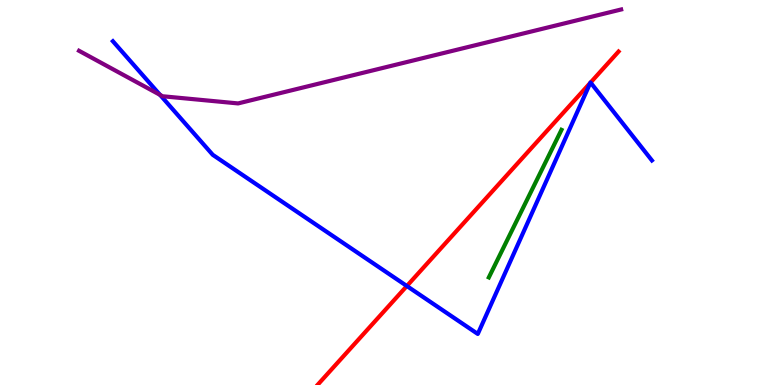[{'lines': ['blue', 'red'], 'intersections': [{'x': 5.25, 'y': 2.57}, {'x': 7.62, 'y': 7.85}, {'x': 7.62, 'y': 7.86}]}, {'lines': ['green', 'red'], 'intersections': []}, {'lines': ['purple', 'red'], 'intersections': []}, {'lines': ['blue', 'green'], 'intersections': []}, {'lines': ['blue', 'purple'], 'intersections': [{'x': 2.07, 'y': 7.54}]}, {'lines': ['green', 'purple'], 'intersections': []}]